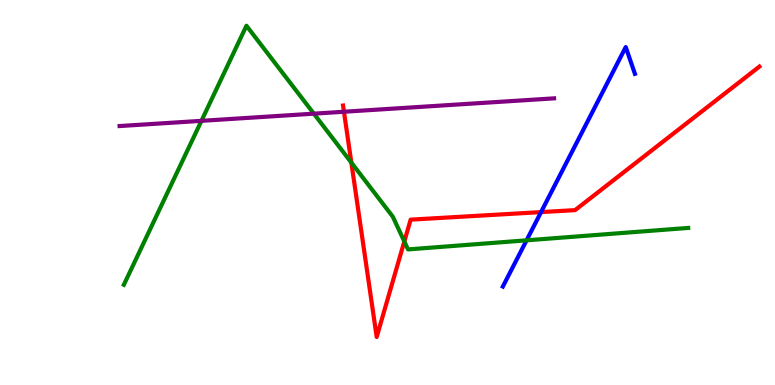[{'lines': ['blue', 'red'], 'intersections': [{'x': 6.98, 'y': 4.49}]}, {'lines': ['green', 'red'], 'intersections': [{'x': 4.53, 'y': 5.78}, {'x': 5.22, 'y': 3.73}]}, {'lines': ['purple', 'red'], 'intersections': [{'x': 4.44, 'y': 7.1}]}, {'lines': ['blue', 'green'], 'intersections': [{'x': 6.79, 'y': 3.76}]}, {'lines': ['blue', 'purple'], 'intersections': []}, {'lines': ['green', 'purple'], 'intersections': [{'x': 2.6, 'y': 6.86}, {'x': 4.05, 'y': 7.05}]}]